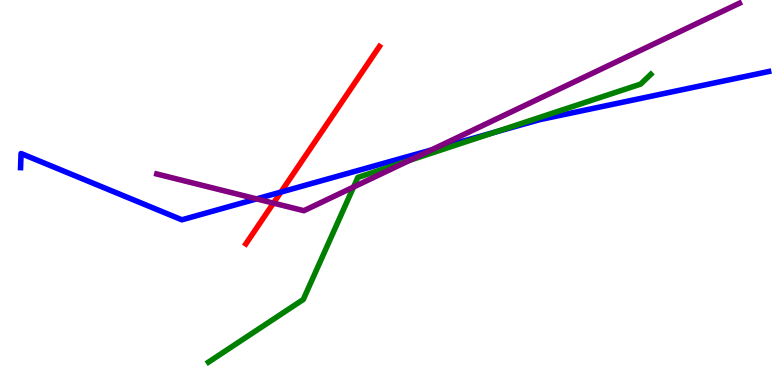[{'lines': ['blue', 'red'], 'intersections': [{'x': 3.62, 'y': 5.01}]}, {'lines': ['green', 'red'], 'intersections': []}, {'lines': ['purple', 'red'], 'intersections': [{'x': 3.53, 'y': 4.72}]}, {'lines': ['blue', 'green'], 'intersections': [{'x': 6.39, 'y': 6.57}]}, {'lines': ['blue', 'purple'], 'intersections': [{'x': 3.31, 'y': 4.83}, {'x': 5.57, 'y': 6.1}]}, {'lines': ['green', 'purple'], 'intersections': [{'x': 4.56, 'y': 5.14}, {'x': 5.28, 'y': 5.83}]}]